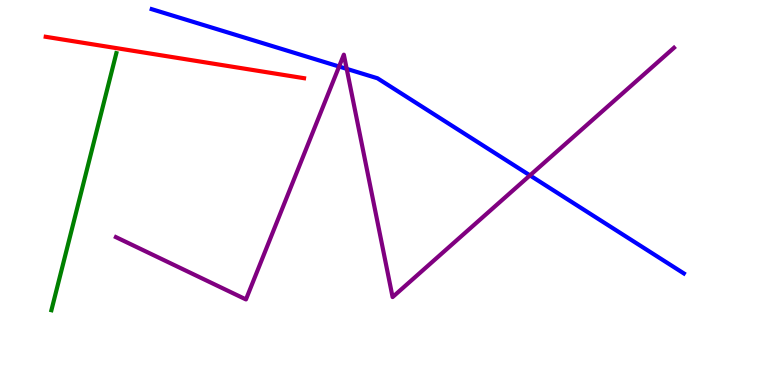[{'lines': ['blue', 'red'], 'intersections': []}, {'lines': ['green', 'red'], 'intersections': []}, {'lines': ['purple', 'red'], 'intersections': []}, {'lines': ['blue', 'green'], 'intersections': []}, {'lines': ['blue', 'purple'], 'intersections': [{'x': 4.38, 'y': 8.27}, {'x': 4.47, 'y': 8.21}, {'x': 6.84, 'y': 5.44}]}, {'lines': ['green', 'purple'], 'intersections': []}]